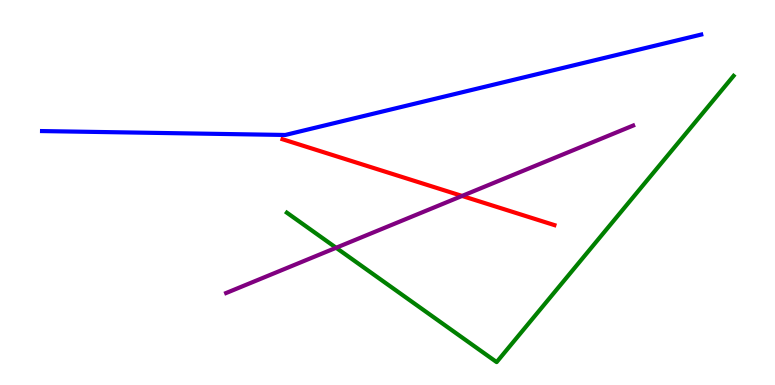[{'lines': ['blue', 'red'], 'intersections': []}, {'lines': ['green', 'red'], 'intersections': []}, {'lines': ['purple', 'red'], 'intersections': [{'x': 5.96, 'y': 4.91}]}, {'lines': ['blue', 'green'], 'intersections': []}, {'lines': ['blue', 'purple'], 'intersections': []}, {'lines': ['green', 'purple'], 'intersections': [{'x': 4.34, 'y': 3.56}]}]